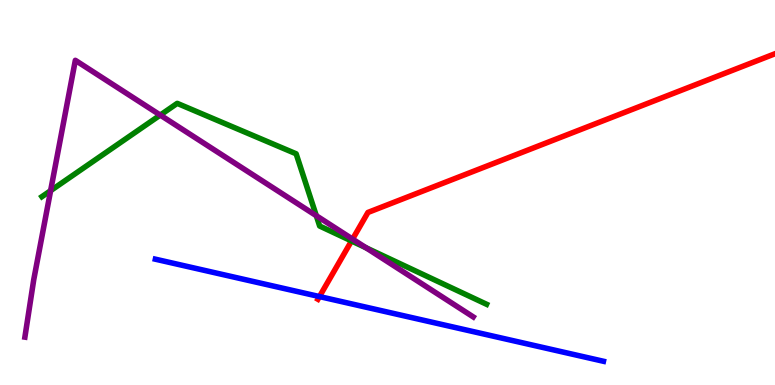[{'lines': ['blue', 'red'], 'intersections': [{'x': 4.12, 'y': 2.3}]}, {'lines': ['green', 'red'], 'intersections': [{'x': 4.54, 'y': 3.74}]}, {'lines': ['purple', 'red'], 'intersections': [{'x': 4.55, 'y': 3.79}]}, {'lines': ['blue', 'green'], 'intersections': []}, {'lines': ['blue', 'purple'], 'intersections': []}, {'lines': ['green', 'purple'], 'intersections': [{'x': 0.653, 'y': 5.05}, {'x': 2.07, 'y': 7.01}, {'x': 4.08, 'y': 4.4}, {'x': 4.72, 'y': 3.57}]}]